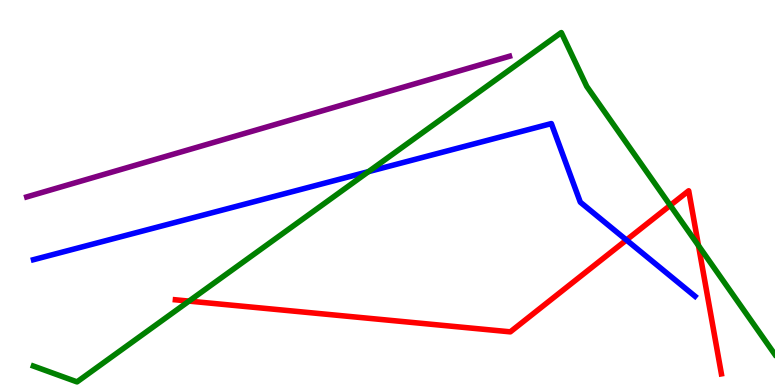[{'lines': ['blue', 'red'], 'intersections': [{'x': 8.08, 'y': 3.77}]}, {'lines': ['green', 'red'], 'intersections': [{'x': 2.44, 'y': 2.18}, {'x': 8.65, 'y': 4.67}, {'x': 9.01, 'y': 3.62}]}, {'lines': ['purple', 'red'], 'intersections': []}, {'lines': ['blue', 'green'], 'intersections': [{'x': 4.75, 'y': 5.54}]}, {'lines': ['blue', 'purple'], 'intersections': []}, {'lines': ['green', 'purple'], 'intersections': []}]